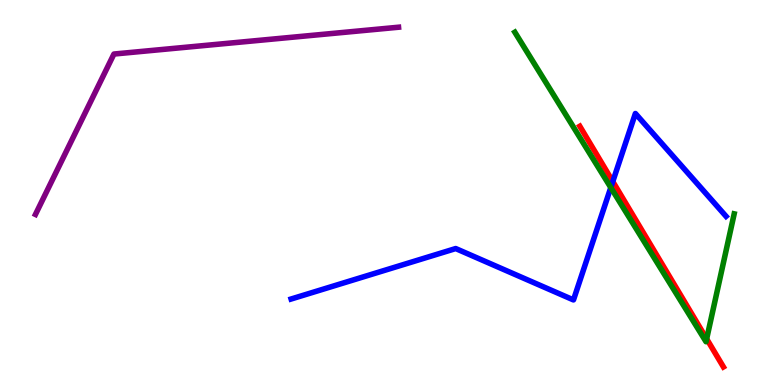[{'lines': ['blue', 'red'], 'intersections': [{'x': 7.91, 'y': 5.28}]}, {'lines': ['green', 'red'], 'intersections': [{'x': 9.12, 'y': 1.2}]}, {'lines': ['purple', 'red'], 'intersections': []}, {'lines': ['blue', 'green'], 'intersections': [{'x': 7.88, 'y': 5.13}]}, {'lines': ['blue', 'purple'], 'intersections': []}, {'lines': ['green', 'purple'], 'intersections': []}]